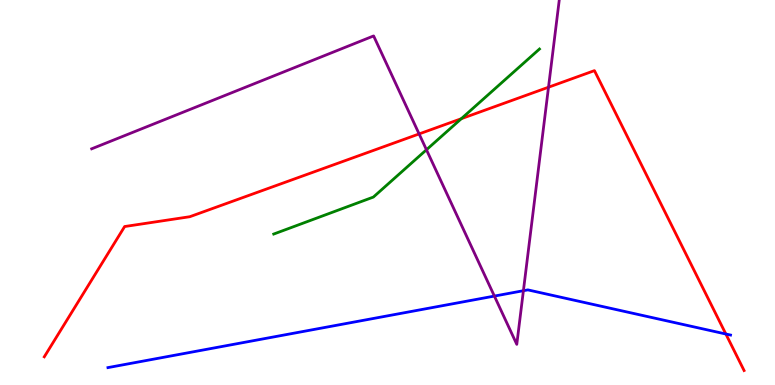[{'lines': ['blue', 'red'], 'intersections': [{'x': 9.37, 'y': 1.32}]}, {'lines': ['green', 'red'], 'intersections': [{'x': 5.95, 'y': 6.92}]}, {'lines': ['purple', 'red'], 'intersections': [{'x': 5.41, 'y': 6.52}, {'x': 7.08, 'y': 7.73}]}, {'lines': ['blue', 'green'], 'intersections': []}, {'lines': ['blue', 'purple'], 'intersections': [{'x': 6.38, 'y': 2.31}, {'x': 6.75, 'y': 2.45}]}, {'lines': ['green', 'purple'], 'intersections': [{'x': 5.5, 'y': 6.11}]}]